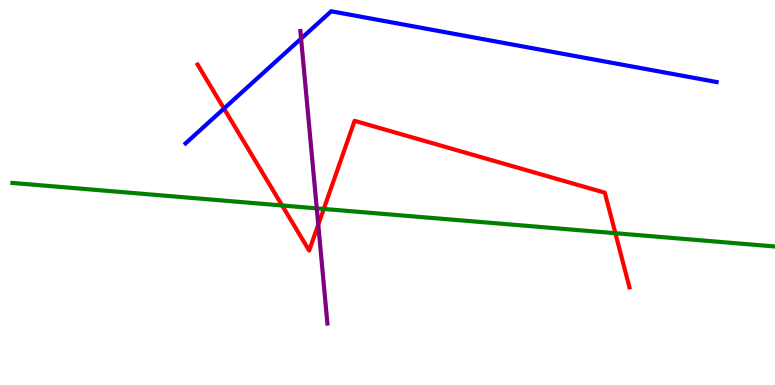[{'lines': ['blue', 'red'], 'intersections': [{'x': 2.89, 'y': 7.18}]}, {'lines': ['green', 'red'], 'intersections': [{'x': 3.64, 'y': 4.66}, {'x': 4.18, 'y': 4.57}, {'x': 7.94, 'y': 3.94}]}, {'lines': ['purple', 'red'], 'intersections': [{'x': 4.11, 'y': 4.16}]}, {'lines': ['blue', 'green'], 'intersections': []}, {'lines': ['blue', 'purple'], 'intersections': [{'x': 3.88, 'y': 9.0}]}, {'lines': ['green', 'purple'], 'intersections': [{'x': 4.09, 'y': 4.59}]}]